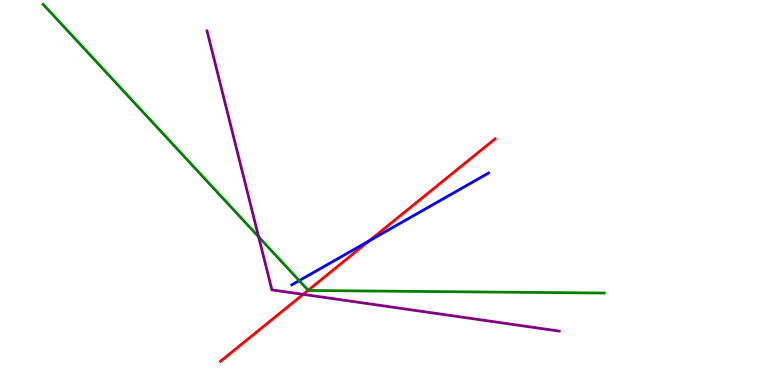[{'lines': ['blue', 'red'], 'intersections': [{'x': 4.76, 'y': 3.74}]}, {'lines': ['green', 'red'], 'intersections': [{'x': 3.98, 'y': 2.46}]}, {'lines': ['purple', 'red'], 'intersections': [{'x': 3.91, 'y': 2.35}]}, {'lines': ['blue', 'green'], 'intersections': [{'x': 3.86, 'y': 2.71}]}, {'lines': ['blue', 'purple'], 'intersections': []}, {'lines': ['green', 'purple'], 'intersections': [{'x': 3.34, 'y': 3.85}]}]